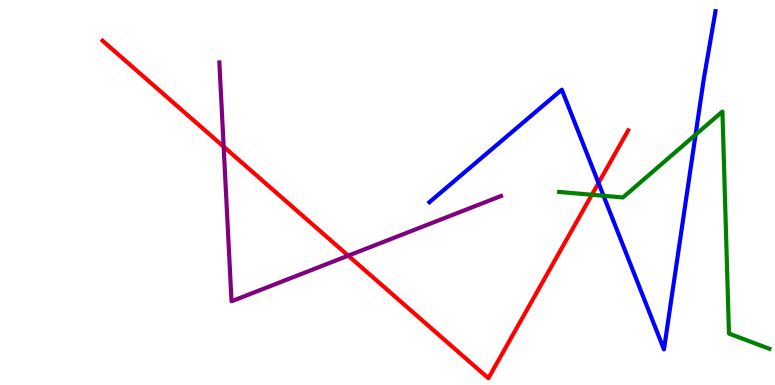[{'lines': ['blue', 'red'], 'intersections': [{'x': 7.72, 'y': 5.25}]}, {'lines': ['green', 'red'], 'intersections': [{'x': 7.64, 'y': 4.94}]}, {'lines': ['purple', 'red'], 'intersections': [{'x': 2.89, 'y': 6.19}, {'x': 4.49, 'y': 3.36}]}, {'lines': ['blue', 'green'], 'intersections': [{'x': 7.79, 'y': 4.91}, {'x': 8.98, 'y': 6.5}]}, {'lines': ['blue', 'purple'], 'intersections': []}, {'lines': ['green', 'purple'], 'intersections': []}]